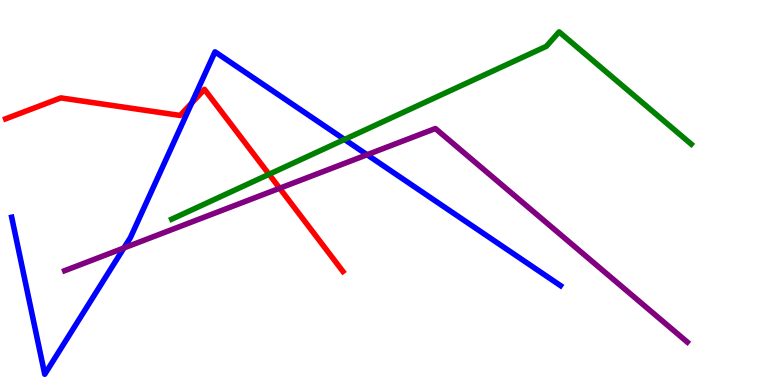[{'lines': ['blue', 'red'], 'intersections': [{'x': 2.47, 'y': 7.32}]}, {'lines': ['green', 'red'], 'intersections': [{'x': 3.47, 'y': 5.47}]}, {'lines': ['purple', 'red'], 'intersections': [{'x': 3.61, 'y': 5.11}]}, {'lines': ['blue', 'green'], 'intersections': [{'x': 4.45, 'y': 6.38}]}, {'lines': ['blue', 'purple'], 'intersections': [{'x': 1.6, 'y': 3.56}, {'x': 4.74, 'y': 5.98}]}, {'lines': ['green', 'purple'], 'intersections': []}]